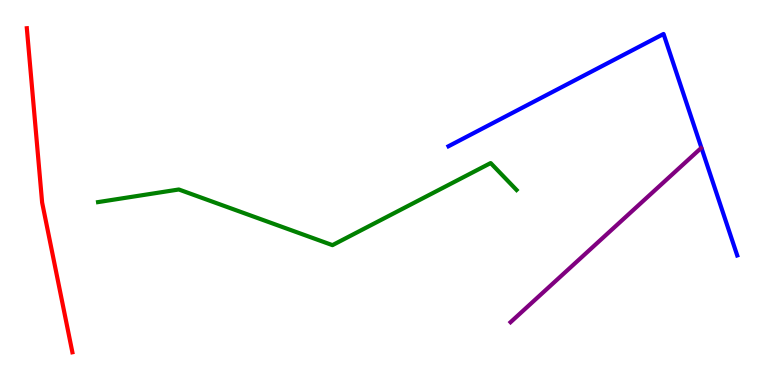[{'lines': ['blue', 'red'], 'intersections': []}, {'lines': ['green', 'red'], 'intersections': []}, {'lines': ['purple', 'red'], 'intersections': []}, {'lines': ['blue', 'green'], 'intersections': []}, {'lines': ['blue', 'purple'], 'intersections': []}, {'lines': ['green', 'purple'], 'intersections': []}]